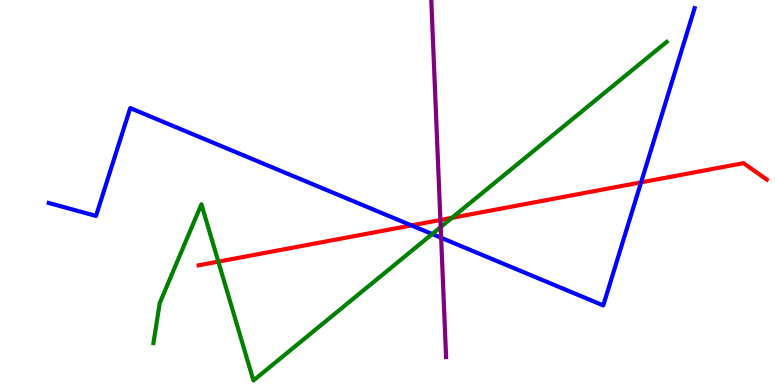[{'lines': ['blue', 'red'], 'intersections': [{'x': 5.31, 'y': 4.14}, {'x': 8.27, 'y': 5.26}]}, {'lines': ['green', 'red'], 'intersections': [{'x': 2.82, 'y': 3.2}, {'x': 5.83, 'y': 4.34}]}, {'lines': ['purple', 'red'], 'intersections': [{'x': 5.68, 'y': 4.29}]}, {'lines': ['blue', 'green'], 'intersections': [{'x': 5.58, 'y': 3.92}]}, {'lines': ['blue', 'purple'], 'intersections': [{'x': 5.69, 'y': 3.82}]}, {'lines': ['green', 'purple'], 'intersections': [{'x': 5.69, 'y': 4.1}]}]